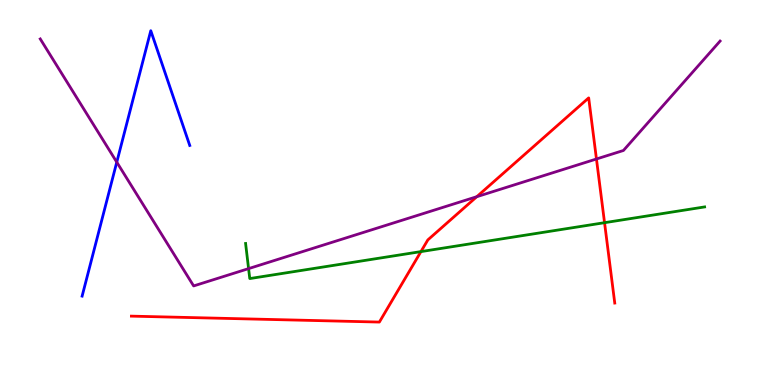[{'lines': ['blue', 'red'], 'intersections': []}, {'lines': ['green', 'red'], 'intersections': [{'x': 5.43, 'y': 3.46}, {'x': 7.8, 'y': 4.22}]}, {'lines': ['purple', 'red'], 'intersections': [{'x': 6.15, 'y': 4.89}, {'x': 7.7, 'y': 5.87}]}, {'lines': ['blue', 'green'], 'intersections': []}, {'lines': ['blue', 'purple'], 'intersections': [{'x': 1.51, 'y': 5.79}]}, {'lines': ['green', 'purple'], 'intersections': [{'x': 3.21, 'y': 3.02}]}]